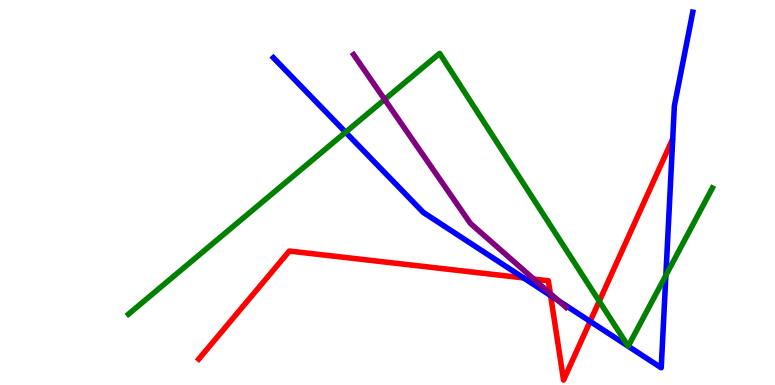[{'lines': ['blue', 'red'], 'intersections': [{'x': 6.76, 'y': 2.78}, {'x': 7.1, 'y': 2.32}, {'x': 7.61, 'y': 1.65}]}, {'lines': ['green', 'red'], 'intersections': [{'x': 7.73, 'y': 2.18}]}, {'lines': ['purple', 'red'], 'intersections': [{'x': 6.89, 'y': 2.75}, {'x': 7.1, 'y': 2.38}]}, {'lines': ['blue', 'green'], 'intersections': [{'x': 4.46, 'y': 6.57}, {'x': 8.59, 'y': 2.85}]}, {'lines': ['blue', 'purple'], 'intersections': [{'x': 7.21, 'y': 2.19}]}, {'lines': ['green', 'purple'], 'intersections': [{'x': 4.96, 'y': 7.42}]}]